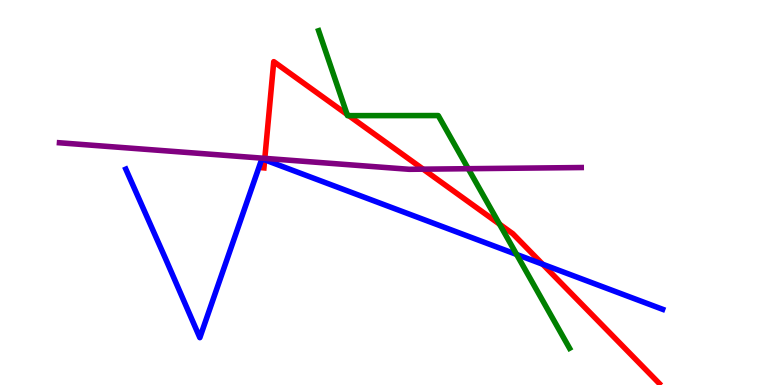[{'lines': ['blue', 'red'], 'intersections': [{'x': 3.42, 'y': 5.85}, {'x': 7.0, 'y': 3.14}]}, {'lines': ['green', 'red'], 'intersections': [{'x': 4.48, 'y': 7.03}, {'x': 4.5, 'y': 7.0}, {'x': 6.45, 'y': 4.18}]}, {'lines': ['purple', 'red'], 'intersections': [{'x': 3.42, 'y': 5.89}, {'x': 5.46, 'y': 5.61}]}, {'lines': ['blue', 'green'], 'intersections': [{'x': 6.67, 'y': 3.39}]}, {'lines': ['blue', 'purple'], 'intersections': []}, {'lines': ['green', 'purple'], 'intersections': [{'x': 6.04, 'y': 5.62}]}]